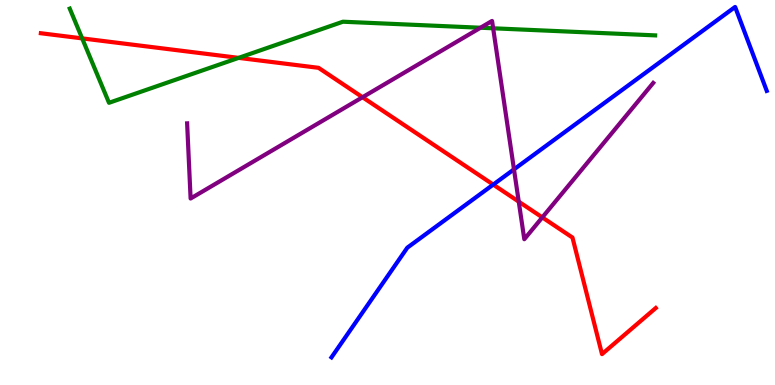[{'lines': ['blue', 'red'], 'intersections': [{'x': 6.36, 'y': 5.21}]}, {'lines': ['green', 'red'], 'intersections': [{'x': 1.06, 'y': 9.0}, {'x': 3.08, 'y': 8.5}]}, {'lines': ['purple', 'red'], 'intersections': [{'x': 4.68, 'y': 7.47}, {'x': 6.69, 'y': 4.76}, {'x': 7.0, 'y': 4.35}]}, {'lines': ['blue', 'green'], 'intersections': []}, {'lines': ['blue', 'purple'], 'intersections': [{'x': 6.63, 'y': 5.6}]}, {'lines': ['green', 'purple'], 'intersections': [{'x': 6.2, 'y': 9.28}, {'x': 6.36, 'y': 9.27}]}]